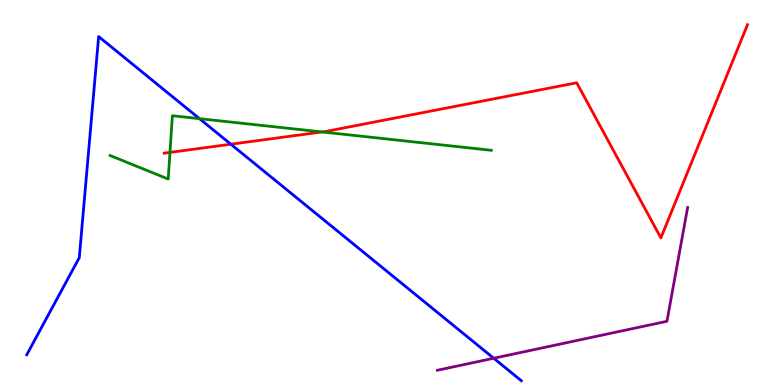[{'lines': ['blue', 'red'], 'intersections': [{'x': 2.98, 'y': 6.25}]}, {'lines': ['green', 'red'], 'intersections': [{'x': 2.19, 'y': 6.04}, {'x': 4.16, 'y': 6.57}]}, {'lines': ['purple', 'red'], 'intersections': []}, {'lines': ['blue', 'green'], 'intersections': [{'x': 2.57, 'y': 6.92}]}, {'lines': ['blue', 'purple'], 'intersections': [{'x': 6.37, 'y': 0.695}]}, {'lines': ['green', 'purple'], 'intersections': []}]